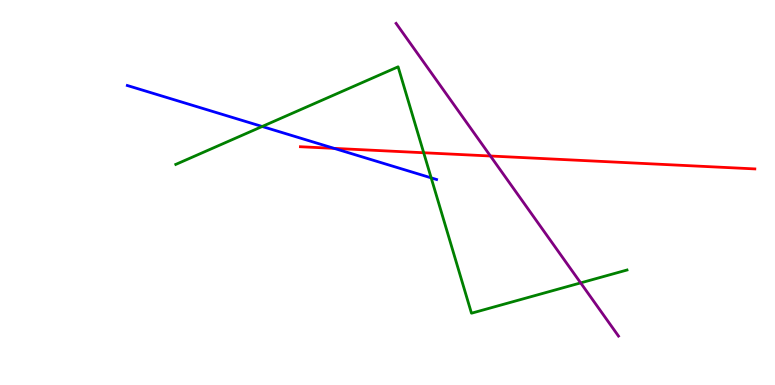[{'lines': ['blue', 'red'], 'intersections': [{'x': 4.31, 'y': 6.15}]}, {'lines': ['green', 'red'], 'intersections': [{'x': 5.47, 'y': 6.03}]}, {'lines': ['purple', 'red'], 'intersections': [{'x': 6.33, 'y': 5.95}]}, {'lines': ['blue', 'green'], 'intersections': [{'x': 3.38, 'y': 6.71}, {'x': 5.56, 'y': 5.38}]}, {'lines': ['blue', 'purple'], 'intersections': []}, {'lines': ['green', 'purple'], 'intersections': [{'x': 7.49, 'y': 2.65}]}]